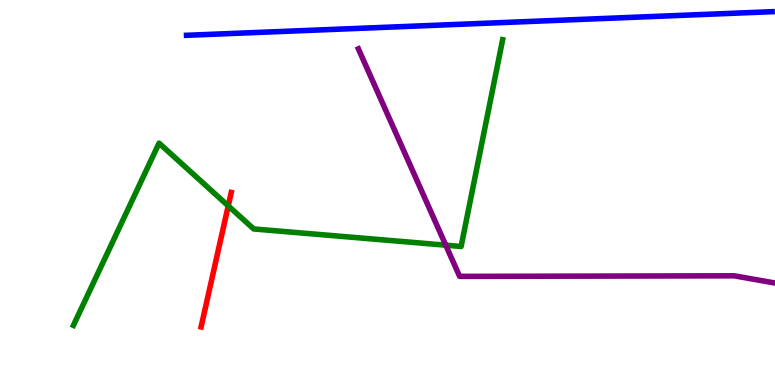[{'lines': ['blue', 'red'], 'intersections': []}, {'lines': ['green', 'red'], 'intersections': [{'x': 2.95, 'y': 4.65}]}, {'lines': ['purple', 'red'], 'intersections': []}, {'lines': ['blue', 'green'], 'intersections': []}, {'lines': ['blue', 'purple'], 'intersections': []}, {'lines': ['green', 'purple'], 'intersections': [{'x': 5.75, 'y': 3.63}]}]